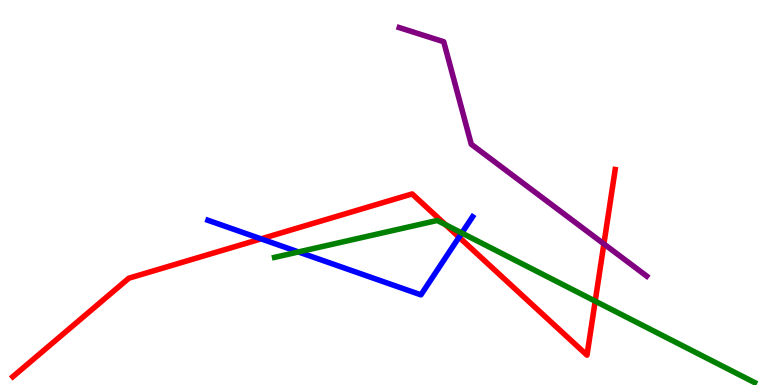[{'lines': ['blue', 'red'], 'intersections': [{'x': 3.37, 'y': 3.8}, {'x': 5.92, 'y': 3.84}]}, {'lines': ['green', 'red'], 'intersections': [{'x': 5.75, 'y': 4.16}, {'x': 7.68, 'y': 2.18}]}, {'lines': ['purple', 'red'], 'intersections': [{'x': 7.79, 'y': 3.66}]}, {'lines': ['blue', 'green'], 'intersections': [{'x': 3.85, 'y': 3.46}, {'x': 5.96, 'y': 3.95}]}, {'lines': ['blue', 'purple'], 'intersections': []}, {'lines': ['green', 'purple'], 'intersections': []}]